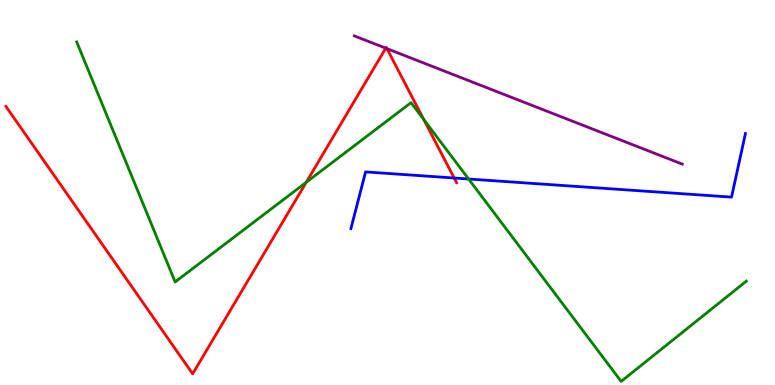[{'lines': ['blue', 'red'], 'intersections': [{'x': 5.86, 'y': 5.38}]}, {'lines': ['green', 'red'], 'intersections': [{'x': 3.95, 'y': 5.26}, {'x': 5.47, 'y': 6.9}]}, {'lines': ['purple', 'red'], 'intersections': [{'x': 4.98, 'y': 8.75}, {'x': 4.99, 'y': 8.74}]}, {'lines': ['blue', 'green'], 'intersections': [{'x': 6.05, 'y': 5.35}]}, {'lines': ['blue', 'purple'], 'intersections': []}, {'lines': ['green', 'purple'], 'intersections': []}]